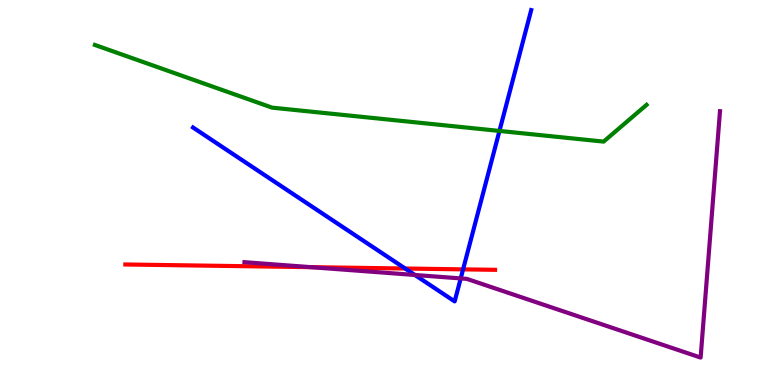[{'lines': ['blue', 'red'], 'intersections': [{'x': 5.23, 'y': 3.03}, {'x': 5.98, 'y': 3.0}]}, {'lines': ['green', 'red'], 'intersections': []}, {'lines': ['purple', 'red'], 'intersections': [{'x': 4.01, 'y': 3.06}]}, {'lines': ['blue', 'green'], 'intersections': [{'x': 6.44, 'y': 6.6}]}, {'lines': ['blue', 'purple'], 'intersections': [{'x': 5.35, 'y': 2.86}, {'x': 5.94, 'y': 2.77}]}, {'lines': ['green', 'purple'], 'intersections': []}]